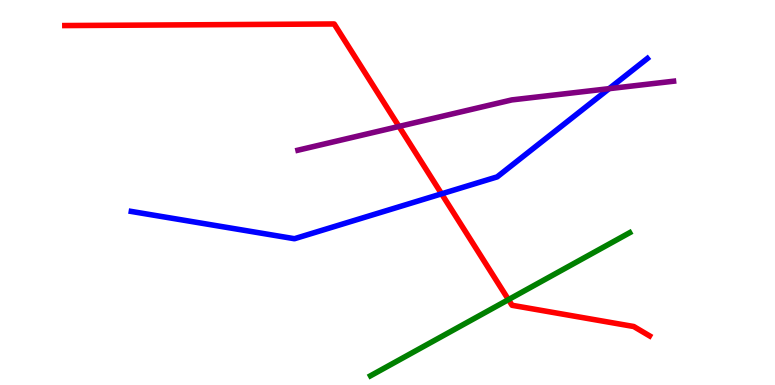[{'lines': ['blue', 'red'], 'intersections': [{'x': 5.7, 'y': 4.97}]}, {'lines': ['green', 'red'], 'intersections': [{'x': 6.56, 'y': 2.22}]}, {'lines': ['purple', 'red'], 'intersections': [{'x': 5.15, 'y': 6.72}]}, {'lines': ['blue', 'green'], 'intersections': []}, {'lines': ['blue', 'purple'], 'intersections': [{'x': 7.86, 'y': 7.7}]}, {'lines': ['green', 'purple'], 'intersections': []}]